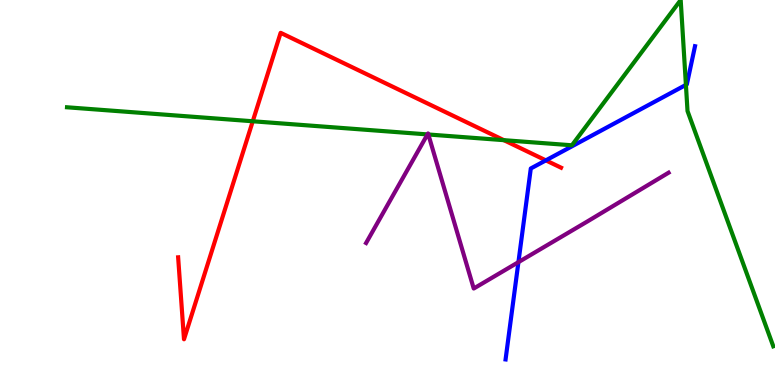[{'lines': ['blue', 'red'], 'intersections': [{'x': 7.04, 'y': 5.83}]}, {'lines': ['green', 'red'], 'intersections': [{'x': 3.26, 'y': 6.85}, {'x': 6.5, 'y': 6.36}]}, {'lines': ['purple', 'red'], 'intersections': []}, {'lines': ['blue', 'green'], 'intersections': [{'x': 8.85, 'y': 7.8}]}, {'lines': ['blue', 'purple'], 'intersections': [{'x': 6.69, 'y': 3.19}]}, {'lines': ['green', 'purple'], 'intersections': [{'x': 5.52, 'y': 6.51}, {'x': 5.53, 'y': 6.51}]}]